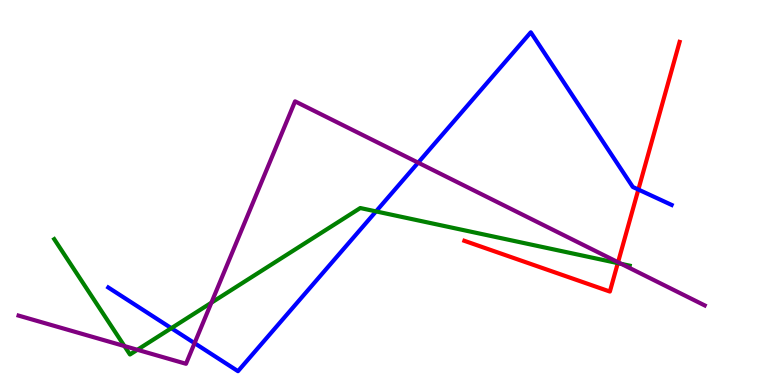[{'lines': ['blue', 'red'], 'intersections': [{'x': 8.24, 'y': 5.08}]}, {'lines': ['green', 'red'], 'intersections': [{'x': 7.97, 'y': 3.17}]}, {'lines': ['purple', 'red'], 'intersections': [{'x': 7.97, 'y': 3.19}]}, {'lines': ['blue', 'green'], 'intersections': [{'x': 2.21, 'y': 1.48}, {'x': 4.85, 'y': 4.51}]}, {'lines': ['blue', 'purple'], 'intersections': [{'x': 2.51, 'y': 1.09}, {'x': 5.4, 'y': 5.77}]}, {'lines': ['green', 'purple'], 'intersections': [{'x': 1.61, 'y': 1.01}, {'x': 1.77, 'y': 0.915}, {'x': 2.73, 'y': 2.14}, {'x': 8.02, 'y': 3.15}]}]